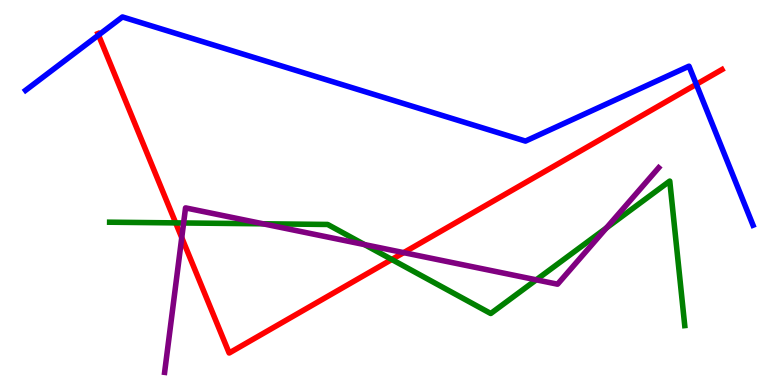[{'lines': ['blue', 'red'], 'intersections': [{'x': 1.27, 'y': 9.09}, {'x': 8.98, 'y': 7.81}]}, {'lines': ['green', 'red'], 'intersections': [{'x': 2.27, 'y': 4.21}, {'x': 5.06, 'y': 3.26}]}, {'lines': ['purple', 'red'], 'intersections': [{'x': 2.35, 'y': 3.83}, {'x': 5.21, 'y': 3.44}]}, {'lines': ['blue', 'green'], 'intersections': []}, {'lines': ['blue', 'purple'], 'intersections': []}, {'lines': ['green', 'purple'], 'intersections': [{'x': 2.37, 'y': 4.21}, {'x': 3.39, 'y': 4.19}, {'x': 4.7, 'y': 3.65}, {'x': 6.92, 'y': 2.73}, {'x': 7.82, 'y': 4.08}]}]